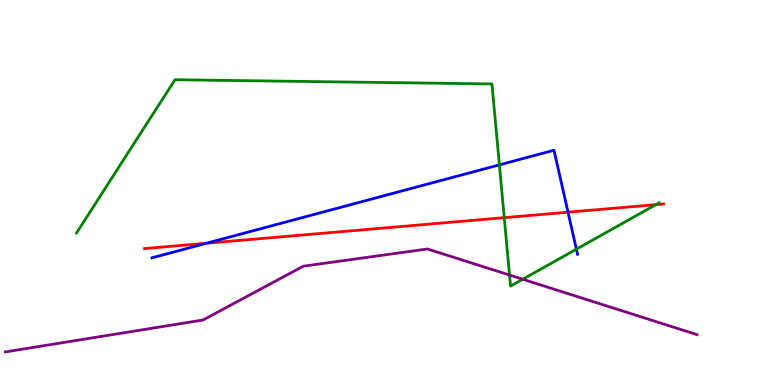[{'lines': ['blue', 'red'], 'intersections': [{'x': 2.66, 'y': 3.68}, {'x': 7.33, 'y': 4.49}]}, {'lines': ['green', 'red'], 'intersections': [{'x': 6.51, 'y': 4.35}, {'x': 8.46, 'y': 4.68}]}, {'lines': ['purple', 'red'], 'intersections': []}, {'lines': ['blue', 'green'], 'intersections': [{'x': 6.44, 'y': 5.72}, {'x': 7.44, 'y': 3.53}]}, {'lines': ['blue', 'purple'], 'intersections': []}, {'lines': ['green', 'purple'], 'intersections': [{'x': 6.57, 'y': 2.86}, {'x': 6.75, 'y': 2.75}]}]